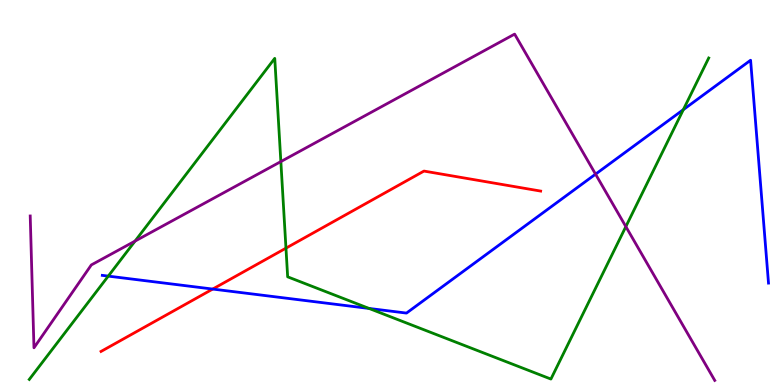[{'lines': ['blue', 'red'], 'intersections': [{'x': 2.74, 'y': 2.49}]}, {'lines': ['green', 'red'], 'intersections': [{'x': 3.69, 'y': 3.55}]}, {'lines': ['purple', 'red'], 'intersections': []}, {'lines': ['blue', 'green'], 'intersections': [{'x': 1.4, 'y': 2.83}, {'x': 4.76, 'y': 1.99}, {'x': 8.82, 'y': 7.15}]}, {'lines': ['blue', 'purple'], 'intersections': [{'x': 7.68, 'y': 5.48}]}, {'lines': ['green', 'purple'], 'intersections': [{'x': 1.74, 'y': 3.74}, {'x': 3.62, 'y': 5.8}, {'x': 8.08, 'y': 4.11}]}]